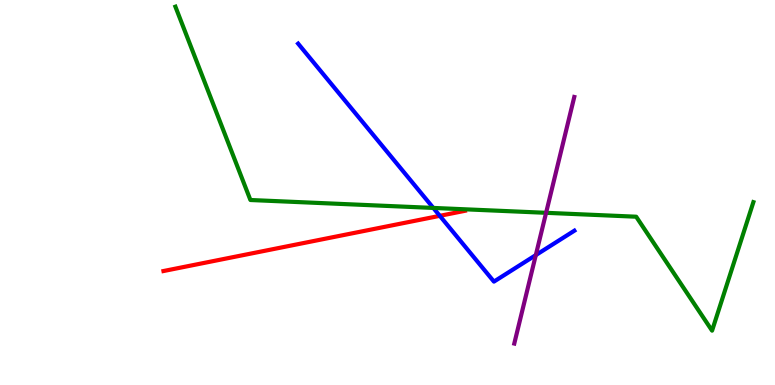[{'lines': ['blue', 'red'], 'intersections': [{'x': 5.67, 'y': 4.39}]}, {'lines': ['green', 'red'], 'intersections': []}, {'lines': ['purple', 'red'], 'intersections': []}, {'lines': ['blue', 'green'], 'intersections': [{'x': 5.59, 'y': 4.6}]}, {'lines': ['blue', 'purple'], 'intersections': [{'x': 6.91, 'y': 3.37}]}, {'lines': ['green', 'purple'], 'intersections': [{'x': 7.05, 'y': 4.47}]}]